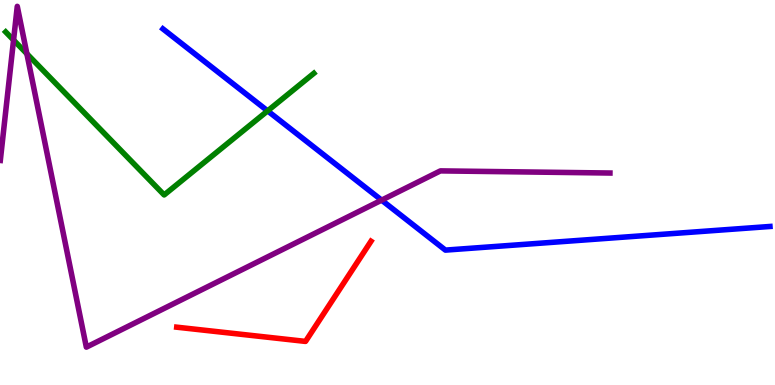[{'lines': ['blue', 'red'], 'intersections': []}, {'lines': ['green', 'red'], 'intersections': []}, {'lines': ['purple', 'red'], 'intersections': []}, {'lines': ['blue', 'green'], 'intersections': [{'x': 3.45, 'y': 7.12}]}, {'lines': ['blue', 'purple'], 'intersections': [{'x': 4.92, 'y': 4.8}]}, {'lines': ['green', 'purple'], 'intersections': [{'x': 0.175, 'y': 8.96}, {'x': 0.347, 'y': 8.6}]}]